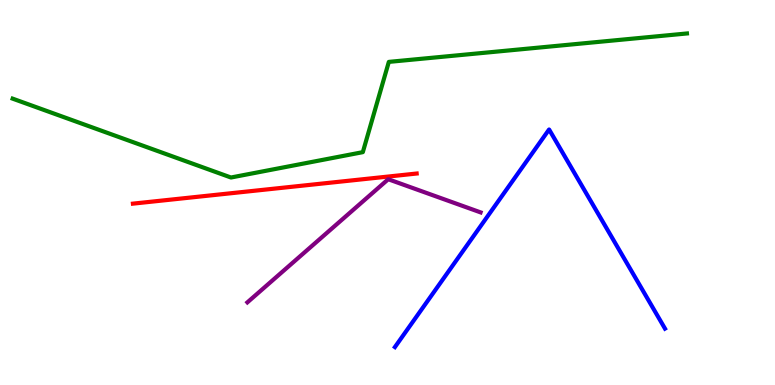[{'lines': ['blue', 'red'], 'intersections': []}, {'lines': ['green', 'red'], 'intersections': []}, {'lines': ['purple', 'red'], 'intersections': []}, {'lines': ['blue', 'green'], 'intersections': []}, {'lines': ['blue', 'purple'], 'intersections': []}, {'lines': ['green', 'purple'], 'intersections': []}]